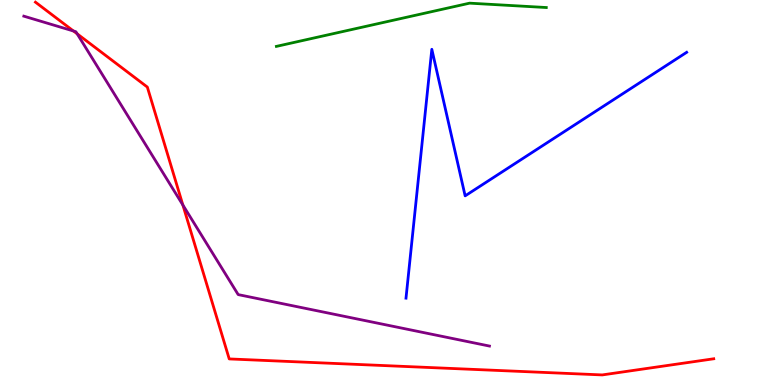[{'lines': ['blue', 'red'], 'intersections': []}, {'lines': ['green', 'red'], 'intersections': []}, {'lines': ['purple', 'red'], 'intersections': [{'x': 0.948, 'y': 9.19}, {'x': 0.996, 'y': 9.12}, {'x': 2.36, 'y': 4.68}]}, {'lines': ['blue', 'green'], 'intersections': []}, {'lines': ['blue', 'purple'], 'intersections': []}, {'lines': ['green', 'purple'], 'intersections': []}]